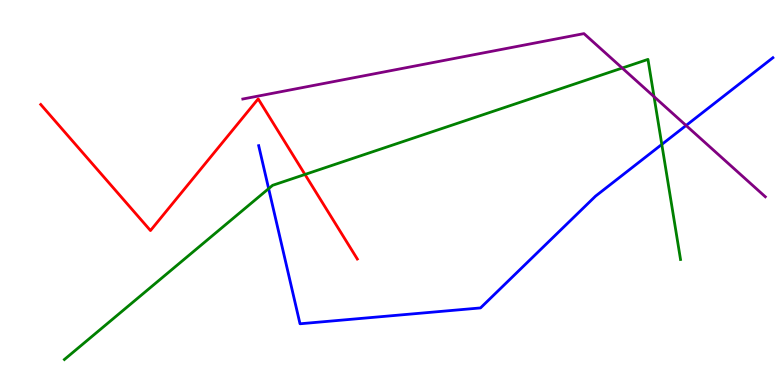[{'lines': ['blue', 'red'], 'intersections': []}, {'lines': ['green', 'red'], 'intersections': [{'x': 3.94, 'y': 5.47}]}, {'lines': ['purple', 'red'], 'intersections': []}, {'lines': ['blue', 'green'], 'intersections': [{'x': 3.47, 'y': 5.1}, {'x': 8.54, 'y': 6.25}]}, {'lines': ['blue', 'purple'], 'intersections': [{'x': 8.85, 'y': 6.74}]}, {'lines': ['green', 'purple'], 'intersections': [{'x': 8.03, 'y': 8.23}, {'x': 8.44, 'y': 7.49}]}]